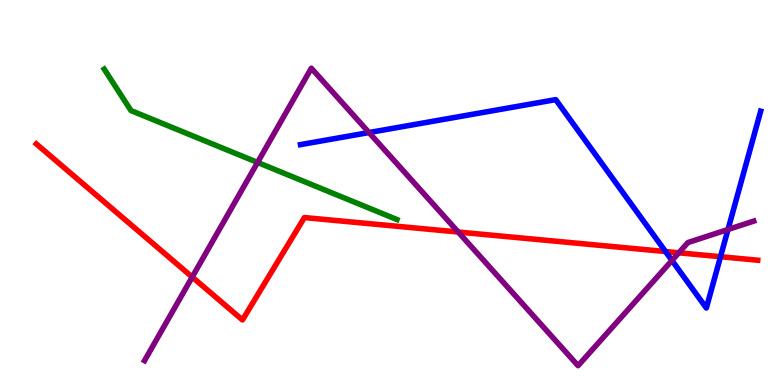[{'lines': ['blue', 'red'], 'intersections': [{'x': 8.59, 'y': 3.47}, {'x': 9.3, 'y': 3.33}]}, {'lines': ['green', 'red'], 'intersections': []}, {'lines': ['purple', 'red'], 'intersections': [{'x': 2.48, 'y': 2.8}, {'x': 5.91, 'y': 3.97}, {'x': 8.76, 'y': 3.43}]}, {'lines': ['blue', 'green'], 'intersections': []}, {'lines': ['blue', 'purple'], 'intersections': [{'x': 4.76, 'y': 6.56}, {'x': 8.67, 'y': 3.24}, {'x': 9.39, 'y': 4.04}]}, {'lines': ['green', 'purple'], 'intersections': [{'x': 3.32, 'y': 5.78}]}]